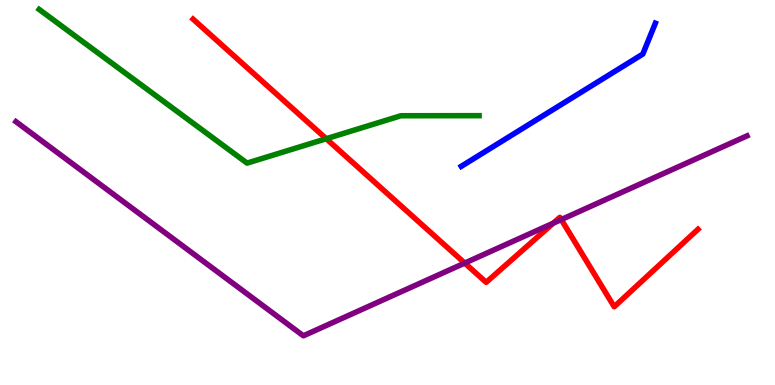[{'lines': ['blue', 'red'], 'intersections': []}, {'lines': ['green', 'red'], 'intersections': [{'x': 4.21, 'y': 6.4}]}, {'lines': ['purple', 'red'], 'intersections': [{'x': 6.0, 'y': 3.17}, {'x': 7.14, 'y': 4.2}, {'x': 7.24, 'y': 4.3}]}, {'lines': ['blue', 'green'], 'intersections': []}, {'lines': ['blue', 'purple'], 'intersections': []}, {'lines': ['green', 'purple'], 'intersections': []}]